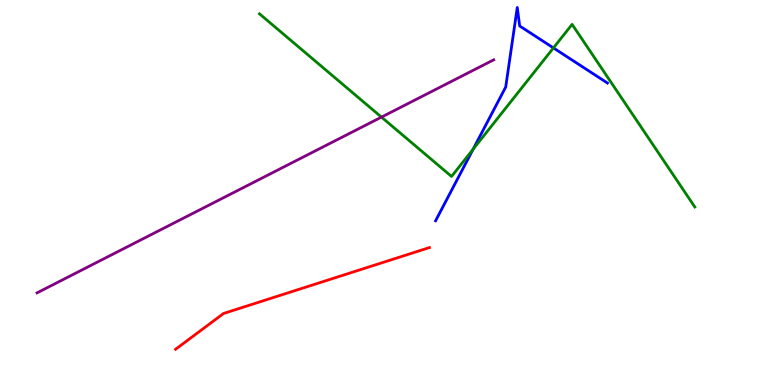[{'lines': ['blue', 'red'], 'intersections': []}, {'lines': ['green', 'red'], 'intersections': []}, {'lines': ['purple', 'red'], 'intersections': []}, {'lines': ['blue', 'green'], 'intersections': [{'x': 6.1, 'y': 6.12}, {'x': 7.14, 'y': 8.76}]}, {'lines': ['blue', 'purple'], 'intersections': []}, {'lines': ['green', 'purple'], 'intersections': [{'x': 4.92, 'y': 6.96}]}]